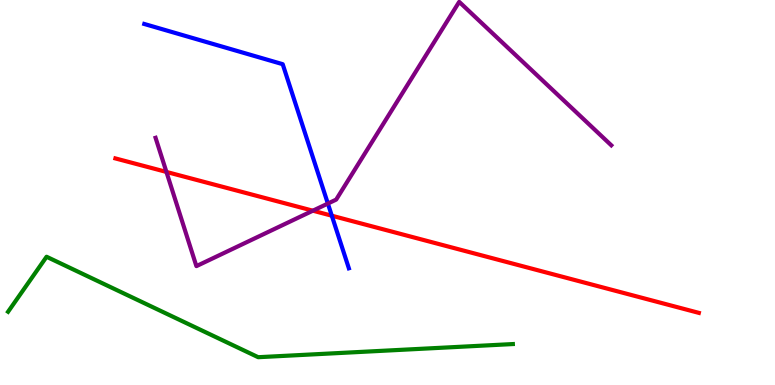[{'lines': ['blue', 'red'], 'intersections': [{'x': 4.28, 'y': 4.4}]}, {'lines': ['green', 'red'], 'intersections': []}, {'lines': ['purple', 'red'], 'intersections': [{'x': 2.15, 'y': 5.53}, {'x': 4.04, 'y': 4.53}]}, {'lines': ['blue', 'green'], 'intersections': []}, {'lines': ['blue', 'purple'], 'intersections': [{'x': 4.23, 'y': 4.71}]}, {'lines': ['green', 'purple'], 'intersections': []}]